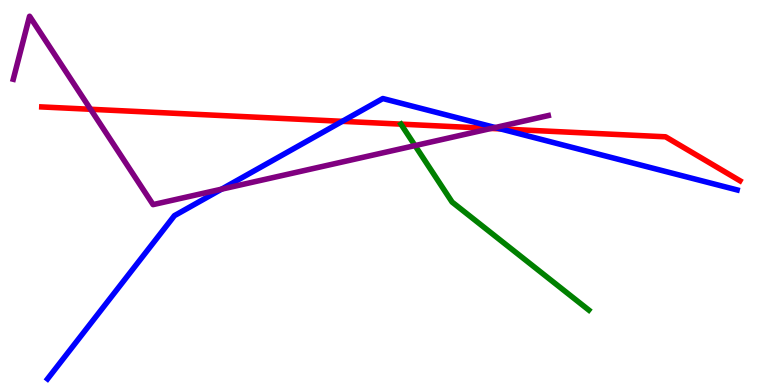[{'lines': ['blue', 'red'], 'intersections': [{'x': 4.42, 'y': 6.85}, {'x': 6.46, 'y': 6.65}]}, {'lines': ['green', 'red'], 'intersections': []}, {'lines': ['purple', 'red'], 'intersections': [{'x': 1.17, 'y': 7.16}, {'x': 6.34, 'y': 6.66}]}, {'lines': ['blue', 'green'], 'intersections': []}, {'lines': ['blue', 'purple'], 'intersections': [{'x': 2.86, 'y': 5.09}, {'x': 6.39, 'y': 6.69}]}, {'lines': ['green', 'purple'], 'intersections': [{'x': 5.36, 'y': 6.22}]}]